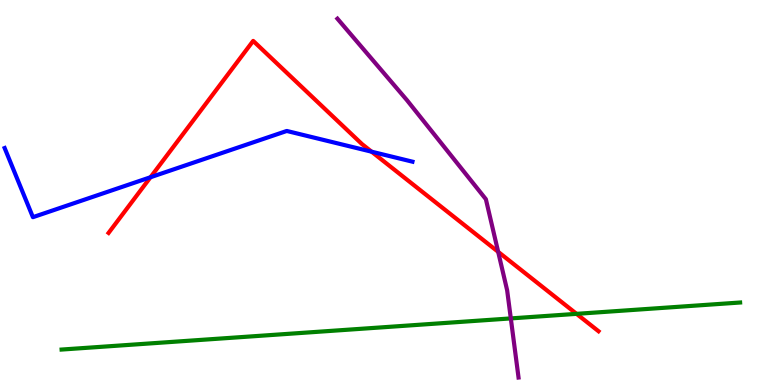[{'lines': ['blue', 'red'], 'intersections': [{'x': 1.94, 'y': 5.4}, {'x': 4.79, 'y': 6.06}]}, {'lines': ['green', 'red'], 'intersections': [{'x': 7.44, 'y': 1.85}]}, {'lines': ['purple', 'red'], 'intersections': [{'x': 6.43, 'y': 3.46}]}, {'lines': ['blue', 'green'], 'intersections': []}, {'lines': ['blue', 'purple'], 'intersections': []}, {'lines': ['green', 'purple'], 'intersections': [{'x': 6.59, 'y': 1.73}]}]